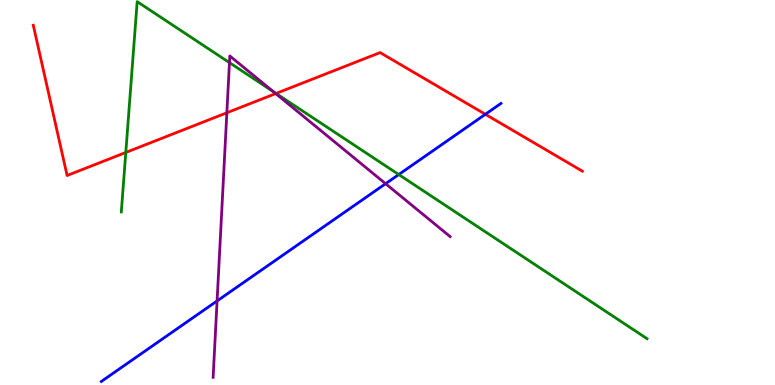[{'lines': ['blue', 'red'], 'intersections': [{'x': 6.26, 'y': 7.03}]}, {'lines': ['green', 'red'], 'intersections': [{'x': 1.62, 'y': 6.04}, {'x': 3.56, 'y': 7.57}]}, {'lines': ['purple', 'red'], 'intersections': [{'x': 2.93, 'y': 7.07}, {'x': 3.56, 'y': 7.57}]}, {'lines': ['blue', 'green'], 'intersections': [{'x': 5.15, 'y': 5.47}]}, {'lines': ['blue', 'purple'], 'intersections': [{'x': 2.8, 'y': 2.18}, {'x': 4.98, 'y': 5.23}]}, {'lines': ['green', 'purple'], 'intersections': [{'x': 2.96, 'y': 8.37}, {'x': 3.53, 'y': 7.62}]}]